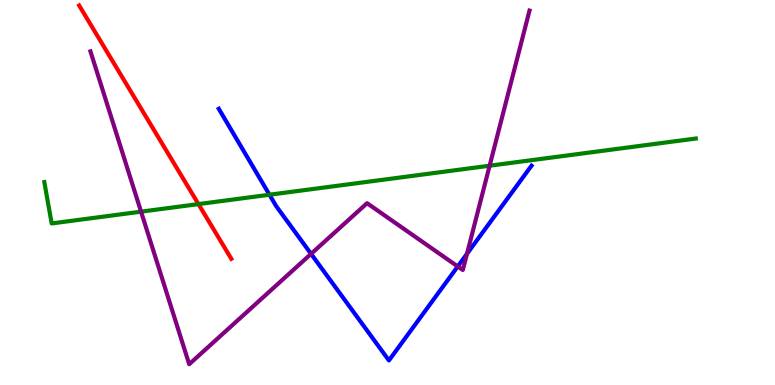[{'lines': ['blue', 'red'], 'intersections': []}, {'lines': ['green', 'red'], 'intersections': [{'x': 2.56, 'y': 4.7}]}, {'lines': ['purple', 'red'], 'intersections': []}, {'lines': ['blue', 'green'], 'intersections': [{'x': 3.48, 'y': 4.94}]}, {'lines': ['blue', 'purple'], 'intersections': [{'x': 4.01, 'y': 3.41}, {'x': 5.91, 'y': 3.08}, {'x': 6.03, 'y': 3.41}]}, {'lines': ['green', 'purple'], 'intersections': [{'x': 1.82, 'y': 4.5}, {'x': 6.32, 'y': 5.7}]}]